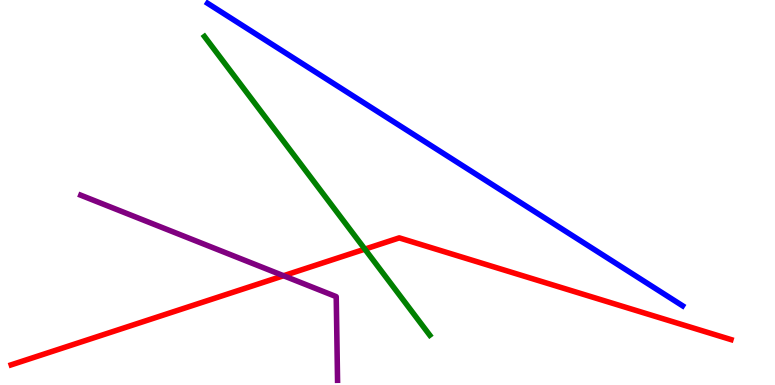[{'lines': ['blue', 'red'], 'intersections': []}, {'lines': ['green', 'red'], 'intersections': [{'x': 4.71, 'y': 3.53}]}, {'lines': ['purple', 'red'], 'intersections': [{'x': 3.66, 'y': 2.84}]}, {'lines': ['blue', 'green'], 'intersections': []}, {'lines': ['blue', 'purple'], 'intersections': []}, {'lines': ['green', 'purple'], 'intersections': []}]